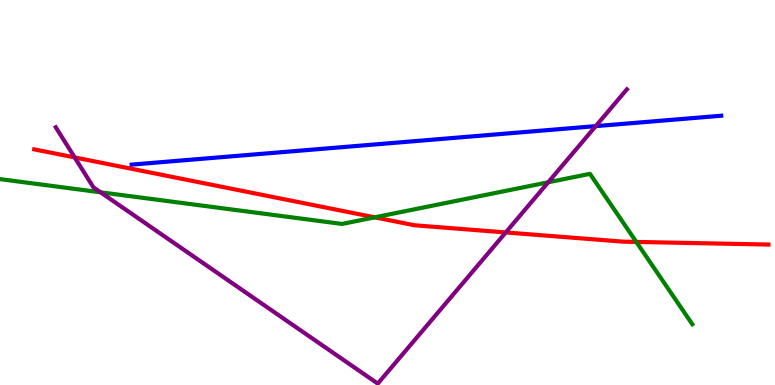[{'lines': ['blue', 'red'], 'intersections': []}, {'lines': ['green', 'red'], 'intersections': [{'x': 4.84, 'y': 4.35}, {'x': 8.21, 'y': 3.72}]}, {'lines': ['purple', 'red'], 'intersections': [{'x': 0.964, 'y': 5.91}, {'x': 6.53, 'y': 3.96}]}, {'lines': ['blue', 'green'], 'intersections': []}, {'lines': ['blue', 'purple'], 'intersections': [{'x': 7.69, 'y': 6.72}]}, {'lines': ['green', 'purple'], 'intersections': [{'x': 1.3, 'y': 5.01}, {'x': 7.07, 'y': 5.27}]}]